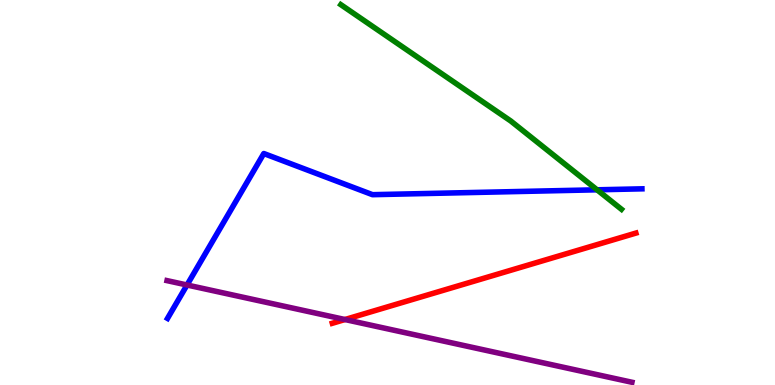[{'lines': ['blue', 'red'], 'intersections': []}, {'lines': ['green', 'red'], 'intersections': []}, {'lines': ['purple', 'red'], 'intersections': [{'x': 4.45, 'y': 1.7}]}, {'lines': ['blue', 'green'], 'intersections': [{'x': 7.7, 'y': 5.07}]}, {'lines': ['blue', 'purple'], 'intersections': [{'x': 2.41, 'y': 2.6}]}, {'lines': ['green', 'purple'], 'intersections': []}]